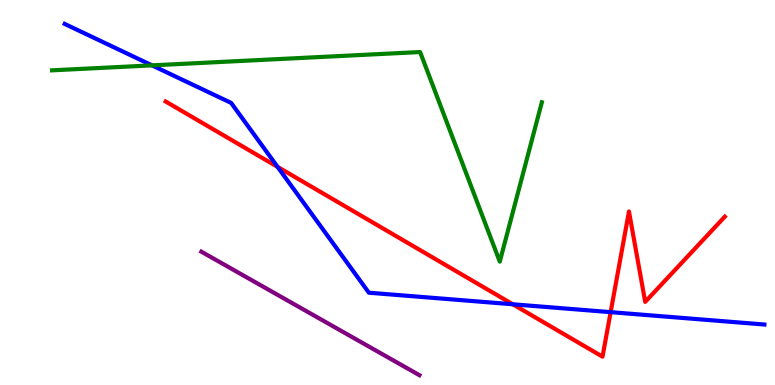[{'lines': ['blue', 'red'], 'intersections': [{'x': 3.58, 'y': 5.67}, {'x': 6.62, 'y': 2.1}, {'x': 7.88, 'y': 1.89}]}, {'lines': ['green', 'red'], 'intersections': []}, {'lines': ['purple', 'red'], 'intersections': []}, {'lines': ['blue', 'green'], 'intersections': [{'x': 1.96, 'y': 8.3}]}, {'lines': ['blue', 'purple'], 'intersections': []}, {'lines': ['green', 'purple'], 'intersections': []}]